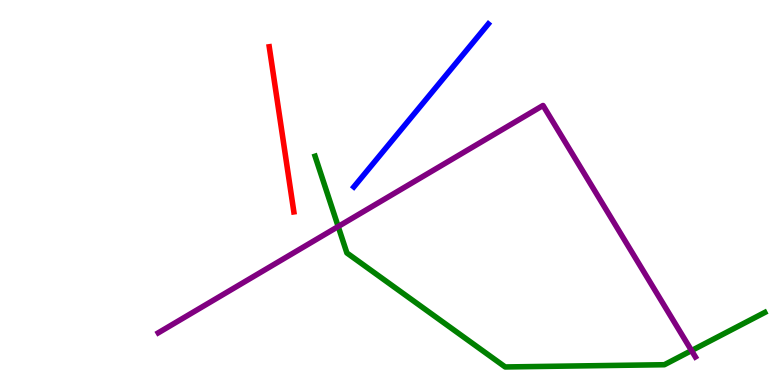[{'lines': ['blue', 'red'], 'intersections': []}, {'lines': ['green', 'red'], 'intersections': []}, {'lines': ['purple', 'red'], 'intersections': []}, {'lines': ['blue', 'green'], 'intersections': []}, {'lines': ['blue', 'purple'], 'intersections': []}, {'lines': ['green', 'purple'], 'intersections': [{'x': 4.36, 'y': 4.12}, {'x': 8.92, 'y': 0.894}]}]